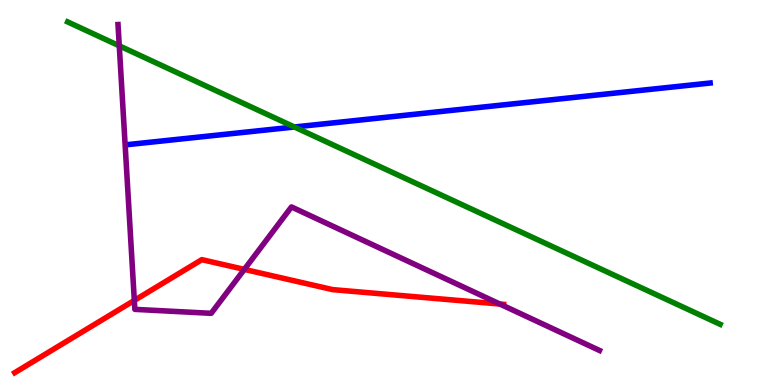[{'lines': ['blue', 'red'], 'intersections': []}, {'lines': ['green', 'red'], 'intersections': []}, {'lines': ['purple', 'red'], 'intersections': [{'x': 1.73, 'y': 2.2}, {'x': 3.15, 'y': 3.0}, {'x': 6.45, 'y': 2.1}]}, {'lines': ['blue', 'green'], 'intersections': [{'x': 3.8, 'y': 6.7}]}, {'lines': ['blue', 'purple'], 'intersections': []}, {'lines': ['green', 'purple'], 'intersections': [{'x': 1.54, 'y': 8.81}]}]